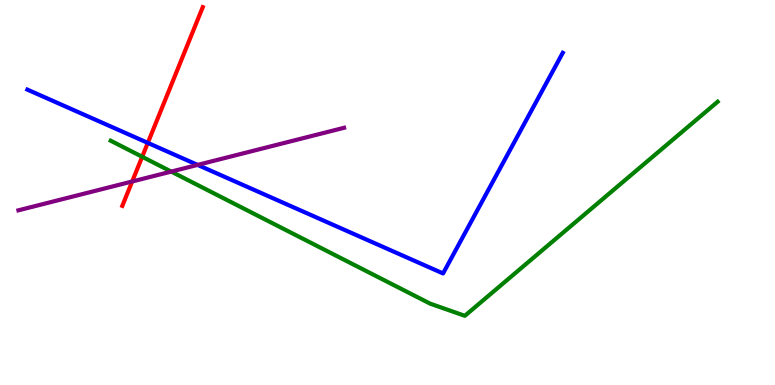[{'lines': ['blue', 'red'], 'intersections': [{'x': 1.91, 'y': 6.29}]}, {'lines': ['green', 'red'], 'intersections': [{'x': 1.83, 'y': 5.93}]}, {'lines': ['purple', 'red'], 'intersections': [{'x': 1.71, 'y': 5.29}]}, {'lines': ['blue', 'green'], 'intersections': []}, {'lines': ['blue', 'purple'], 'intersections': [{'x': 2.55, 'y': 5.72}]}, {'lines': ['green', 'purple'], 'intersections': [{'x': 2.21, 'y': 5.54}]}]